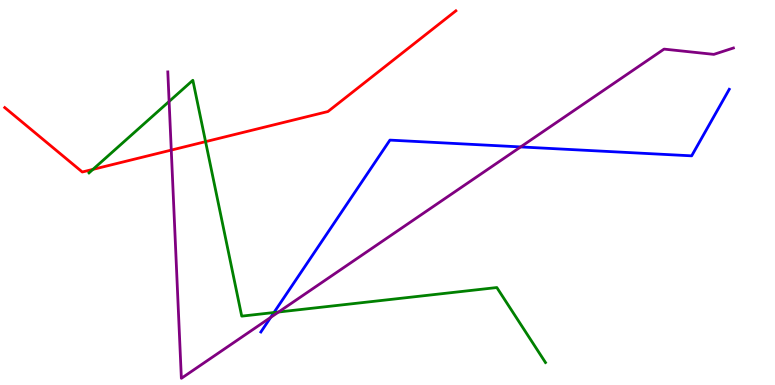[{'lines': ['blue', 'red'], 'intersections': []}, {'lines': ['green', 'red'], 'intersections': [{'x': 1.2, 'y': 5.6}, {'x': 2.65, 'y': 6.32}]}, {'lines': ['purple', 'red'], 'intersections': [{'x': 2.21, 'y': 6.1}]}, {'lines': ['blue', 'green'], 'intersections': [{'x': 3.54, 'y': 1.88}]}, {'lines': ['blue', 'purple'], 'intersections': [{'x': 3.49, 'y': 1.76}, {'x': 6.72, 'y': 6.18}]}, {'lines': ['green', 'purple'], 'intersections': [{'x': 2.18, 'y': 7.36}, {'x': 3.59, 'y': 1.9}]}]